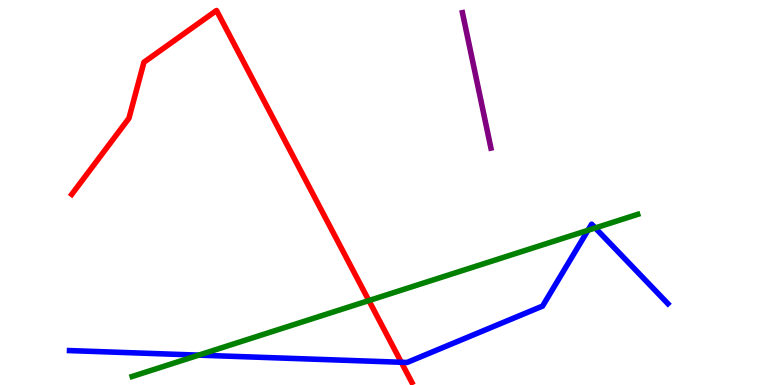[{'lines': ['blue', 'red'], 'intersections': [{'x': 5.18, 'y': 0.59}]}, {'lines': ['green', 'red'], 'intersections': [{'x': 4.76, 'y': 2.19}]}, {'lines': ['purple', 'red'], 'intersections': []}, {'lines': ['blue', 'green'], 'intersections': [{'x': 2.56, 'y': 0.776}, {'x': 7.59, 'y': 4.02}, {'x': 7.68, 'y': 4.08}]}, {'lines': ['blue', 'purple'], 'intersections': []}, {'lines': ['green', 'purple'], 'intersections': []}]